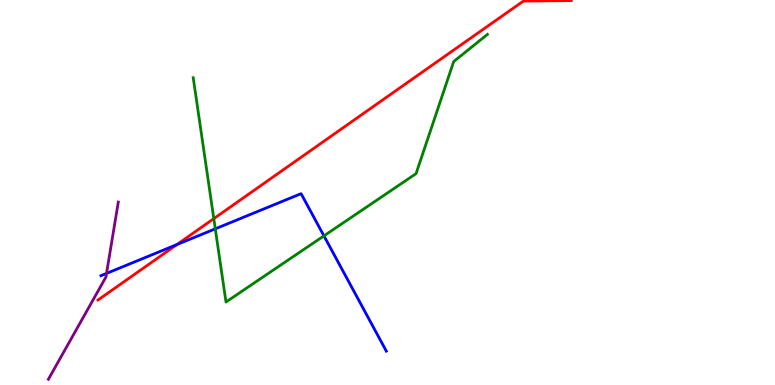[{'lines': ['blue', 'red'], 'intersections': [{'x': 2.28, 'y': 3.65}]}, {'lines': ['green', 'red'], 'intersections': [{'x': 2.76, 'y': 4.32}]}, {'lines': ['purple', 'red'], 'intersections': []}, {'lines': ['blue', 'green'], 'intersections': [{'x': 2.78, 'y': 4.06}, {'x': 4.18, 'y': 3.87}]}, {'lines': ['blue', 'purple'], 'intersections': [{'x': 1.37, 'y': 2.9}]}, {'lines': ['green', 'purple'], 'intersections': []}]